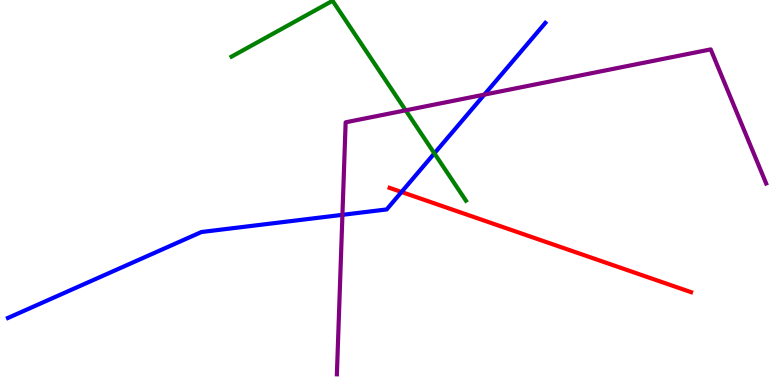[{'lines': ['blue', 'red'], 'intersections': [{'x': 5.18, 'y': 5.01}]}, {'lines': ['green', 'red'], 'intersections': []}, {'lines': ['purple', 'red'], 'intersections': []}, {'lines': ['blue', 'green'], 'intersections': [{'x': 5.6, 'y': 6.02}]}, {'lines': ['blue', 'purple'], 'intersections': [{'x': 4.42, 'y': 4.42}, {'x': 6.25, 'y': 7.54}]}, {'lines': ['green', 'purple'], 'intersections': [{'x': 5.23, 'y': 7.13}]}]